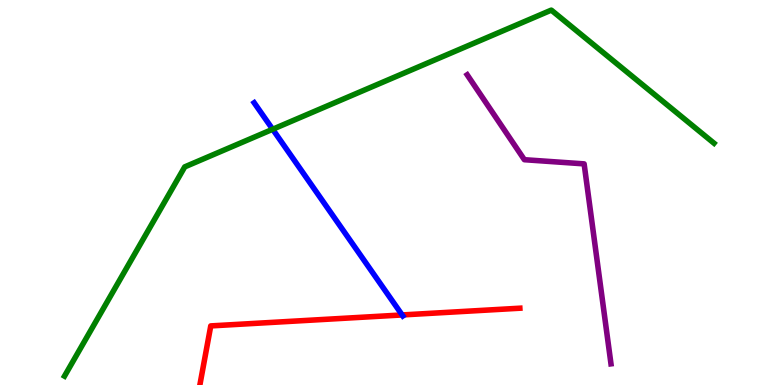[{'lines': ['blue', 'red'], 'intersections': [{'x': 5.19, 'y': 1.82}]}, {'lines': ['green', 'red'], 'intersections': []}, {'lines': ['purple', 'red'], 'intersections': []}, {'lines': ['blue', 'green'], 'intersections': [{'x': 3.52, 'y': 6.64}]}, {'lines': ['blue', 'purple'], 'intersections': []}, {'lines': ['green', 'purple'], 'intersections': []}]